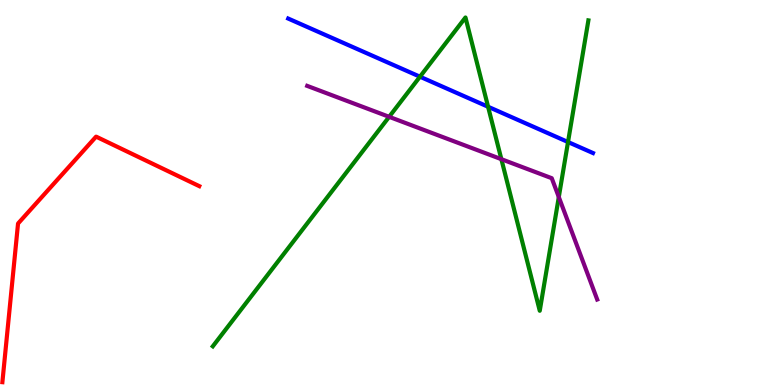[{'lines': ['blue', 'red'], 'intersections': []}, {'lines': ['green', 'red'], 'intersections': []}, {'lines': ['purple', 'red'], 'intersections': []}, {'lines': ['blue', 'green'], 'intersections': [{'x': 5.42, 'y': 8.01}, {'x': 6.3, 'y': 7.23}, {'x': 7.33, 'y': 6.31}]}, {'lines': ['blue', 'purple'], 'intersections': []}, {'lines': ['green', 'purple'], 'intersections': [{'x': 5.02, 'y': 6.97}, {'x': 6.47, 'y': 5.87}, {'x': 7.21, 'y': 4.88}]}]